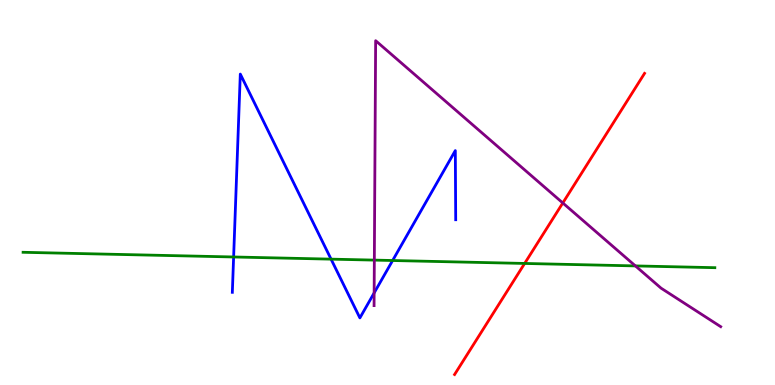[{'lines': ['blue', 'red'], 'intersections': []}, {'lines': ['green', 'red'], 'intersections': [{'x': 6.77, 'y': 3.16}]}, {'lines': ['purple', 'red'], 'intersections': [{'x': 7.26, 'y': 4.73}]}, {'lines': ['blue', 'green'], 'intersections': [{'x': 3.01, 'y': 3.33}, {'x': 4.27, 'y': 3.27}, {'x': 5.07, 'y': 3.23}]}, {'lines': ['blue', 'purple'], 'intersections': [{'x': 4.83, 'y': 2.39}]}, {'lines': ['green', 'purple'], 'intersections': [{'x': 4.83, 'y': 3.24}, {'x': 8.2, 'y': 3.09}]}]